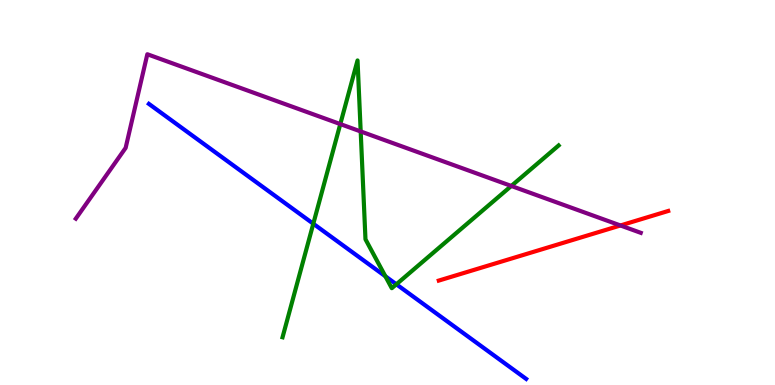[{'lines': ['blue', 'red'], 'intersections': []}, {'lines': ['green', 'red'], 'intersections': []}, {'lines': ['purple', 'red'], 'intersections': [{'x': 8.01, 'y': 4.14}]}, {'lines': ['blue', 'green'], 'intersections': [{'x': 4.04, 'y': 4.19}, {'x': 4.97, 'y': 2.82}, {'x': 5.11, 'y': 2.62}]}, {'lines': ['blue', 'purple'], 'intersections': []}, {'lines': ['green', 'purple'], 'intersections': [{'x': 4.39, 'y': 6.78}, {'x': 4.65, 'y': 6.59}, {'x': 6.6, 'y': 5.17}]}]